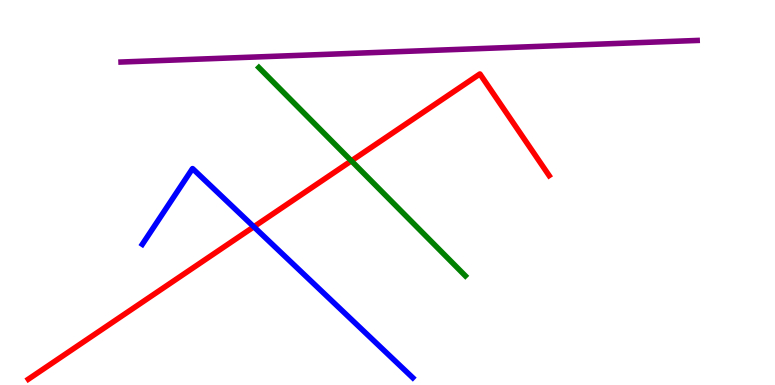[{'lines': ['blue', 'red'], 'intersections': [{'x': 3.28, 'y': 4.11}]}, {'lines': ['green', 'red'], 'intersections': [{'x': 4.53, 'y': 5.82}]}, {'lines': ['purple', 'red'], 'intersections': []}, {'lines': ['blue', 'green'], 'intersections': []}, {'lines': ['blue', 'purple'], 'intersections': []}, {'lines': ['green', 'purple'], 'intersections': []}]